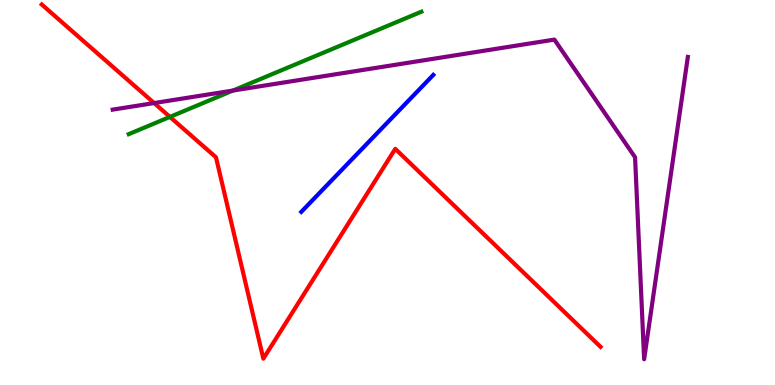[{'lines': ['blue', 'red'], 'intersections': []}, {'lines': ['green', 'red'], 'intersections': [{'x': 2.19, 'y': 6.96}]}, {'lines': ['purple', 'red'], 'intersections': [{'x': 1.99, 'y': 7.32}]}, {'lines': ['blue', 'green'], 'intersections': []}, {'lines': ['blue', 'purple'], 'intersections': []}, {'lines': ['green', 'purple'], 'intersections': [{'x': 3.01, 'y': 7.65}]}]